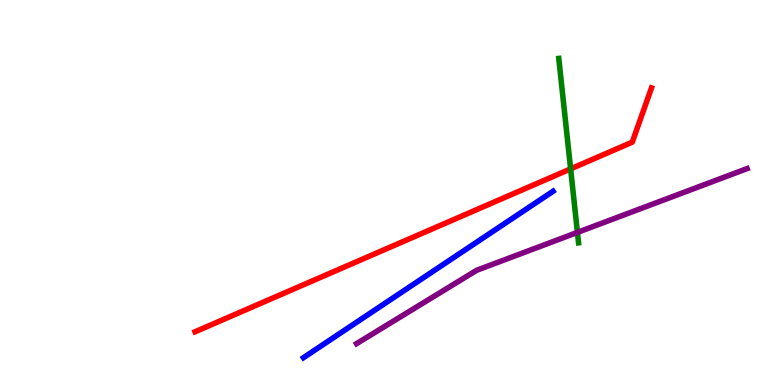[{'lines': ['blue', 'red'], 'intersections': []}, {'lines': ['green', 'red'], 'intersections': [{'x': 7.36, 'y': 5.61}]}, {'lines': ['purple', 'red'], 'intersections': []}, {'lines': ['blue', 'green'], 'intersections': []}, {'lines': ['blue', 'purple'], 'intersections': []}, {'lines': ['green', 'purple'], 'intersections': [{'x': 7.45, 'y': 3.96}]}]